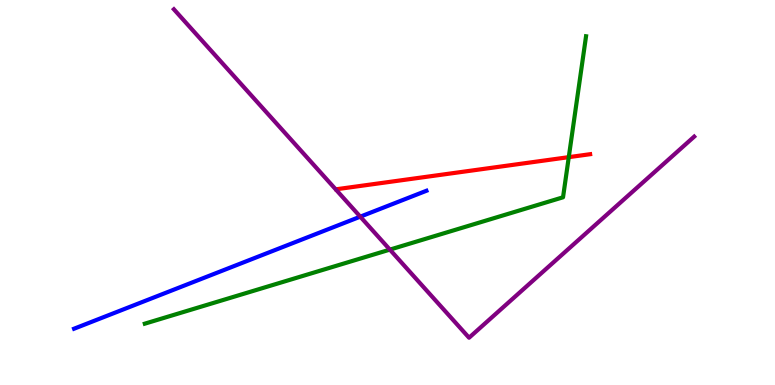[{'lines': ['blue', 'red'], 'intersections': []}, {'lines': ['green', 'red'], 'intersections': [{'x': 7.34, 'y': 5.92}]}, {'lines': ['purple', 'red'], 'intersections': []}, {'lines': ['blue', 'green'], 'intersections': []}, {'lines': ['blue', 'purple'], 'intersections': [{'x': 4.65, 'y': 4.37}]}, {'lines': ['green', 'purple'], 'intersections': [{'x': 5.03, 'y': 3.52}]}]